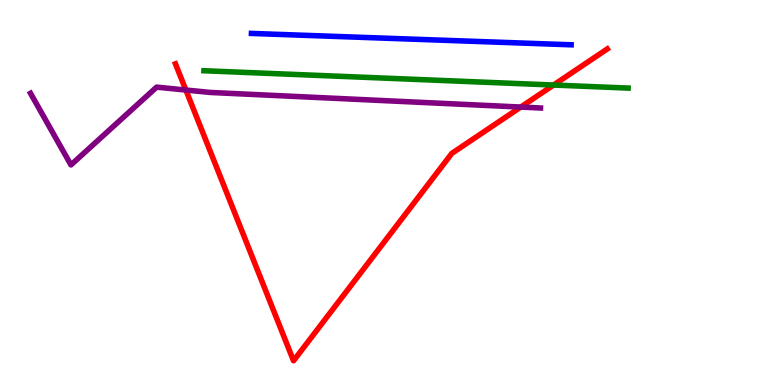[{'lines': ['blue', 'red'], 'intersections': []}, {'lines': ['green', 'red'], 'intersections': [{'x': 7.14, 'y': 7.79}]}, {'lines': ['purple', 'red'], 'intersections': [{'x': 2.4, 'y': 7.66}, {'x': 6.72, 'y': 7.22}]}, {'lines': ['blue', 'green'], 'intersections': []}, {'lines': ['blue', 'purple'], 'intersections': []}, {'lines': ['green', 'purple'], 'intersections': []}]